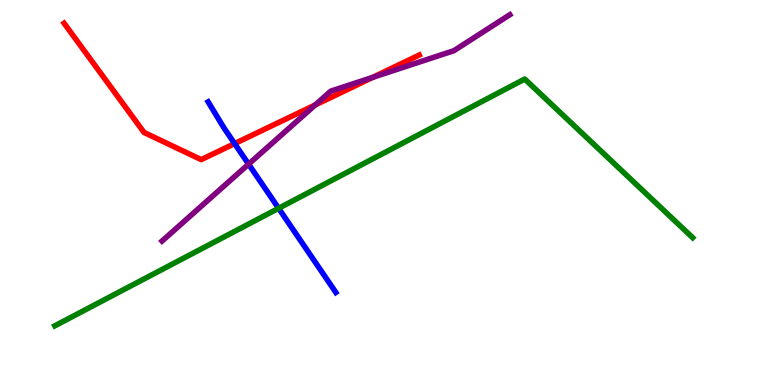[{'lines': ['blue', 'red'], 'intersections': [{'x': 3.03, 'y': 6.27}]}, {'lines': ['green', 'red'], 'intersections': []}, {'lines': ['purple', 'red'], 'intersections': [{'x': 4.07, 'y': 7.27}, {'x': 4.81, 'y': 7.99}]}, {'lines': ['blue', 'green'], 'intersections': [{'x': 3.59, 'y': 4.59}]}, {'lines': ['blue', 'purple'], 'intersections': [{'x': 3.21, 'y': 5.74}]}, {'lines': ['green', 'purple'], 'intersections': []}]